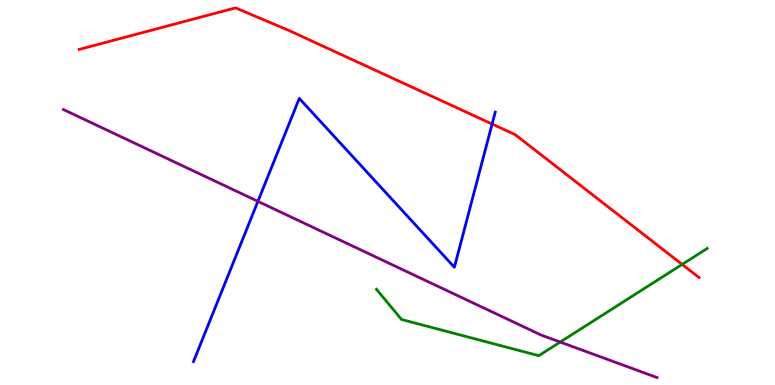[{'lines': ['blue', 'red'], 'intersections': [{'x': 6.35, 'y': 6.78}]}, {'lines': ['green', 'red'], 'intersections': [{'x': 8.8, 'y': 3.13}]}, {'lines': ['purple', 'red'], 'intersections': []}, {'lines': ['blue', 'green'], 'intersections': []}, {'lines': ['blue', 'purple'], 'intersections': [{'x': 3.33, 'y': 4.77}]}, {'lines': ['green', 'purple'], 'intersections': [{'x': 7.23, 'y': 1.12}]}]